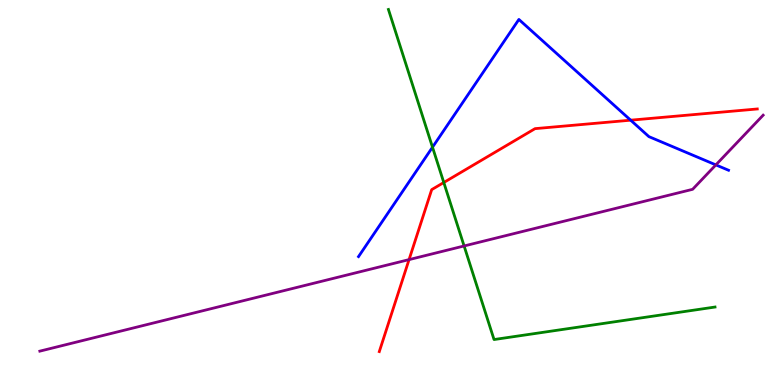[{'lines': ['blue', 'red'], 'intersections': [{'x': 8.14, 'y': 6.88}]}, {'lines': ['green', 'red'], 'intersections': [{'x': 5.73, 'y': 5.26}]}, {'lines': ['purple', 'red'], 'intersections': [{'x': 5.28, 'y': 3.26}]}, {'lines': ['blue', 'green'], 'intersections': [{'x': 5.58, 'y': 6.18}]}, {'lines': ['blue', 'purple'], 'intersections': [{'x': 9.24, 'y': 5.72}]}, {'lines': ['green', 'purple'], 'intersections': [{'x': 5.99, 'y': 3.61}]}]